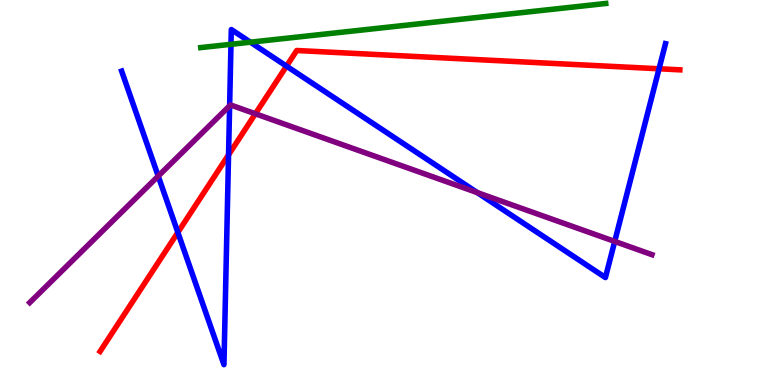[{'lines': ['blue', 'red'], 'intersections': [{'x': 2.29, 'y': 3.96}, {'x': 2.95, 'y': 5.98}, {'x': 3.7, 'y': 8.28}, {'x': 8.5, 'y': 8.21}]}, {'lines': ['green', 'red'], 'intersections': []}, {'lines': ['purple', 'red'], 'intersections': [{'x': 3.3, 'y': 7.04}]}, {'lines': ['blue', 'green'], 'intersections': [{'x': 2.98, 'y': 8.85}, {'x': 3.23, 'y': 8.9}]}, {'lines': ['blue', 'purple'], 'intersections': [{'x': 2.04, 'y': 5.43}, {'x': 2.96, 'y': 7.25}, {'x': 6.16, 'y': 5.0}, {'x': 7.93, 'y': 3.73}]}, {'lines': ['green', 'purple'], 'intersections': []}]